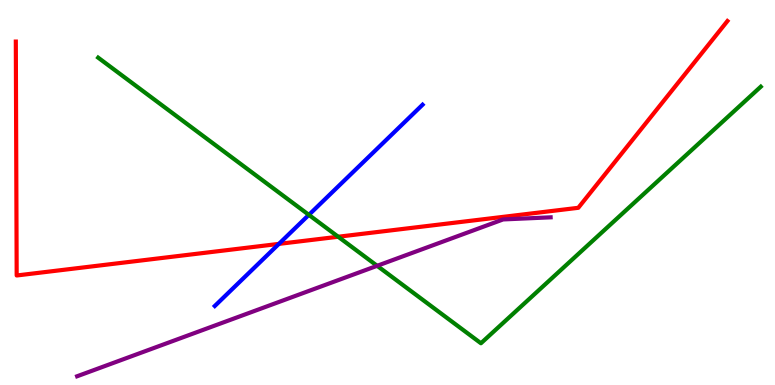[{'lines': ['blue', 'red'], 'intersections': [{'x': 3.6, 'y': 3.67}]}, {'lines': ['green', 'red'], 'intersections': [{'x': 4.36, 'y': 3.85}]}, {'lines': ['purple', 'red'], 'intersections': []}, {'lines': ['blue', 'green'], 'intersections': [{'x': 3.99, 'y': 4.42}]}, {'lines': ['blue', 'purple'], 'intersections': []}, {'lines': ['green', 'purple'], 'intersections': [{'x': 4.87, 'y': 3.1}]}]